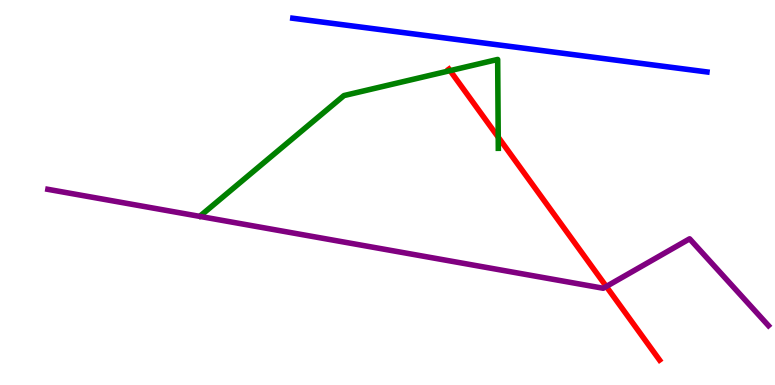[{'lines': ['blue', 'red'], 'intersections': []}, {'lines': ['green', 'red'], 'intersections': [{'x': 5.81, 'y': 8.17}, {'x': 6.43, 'y': 6.44}]}, {'lines': ['purple', 'red'], 'intersections': [{'x': 7.82, 'y': 2.56}]}, {'lines': ['blue', 'green'], 'intersections': []}, {'lines': ['blue', 'purple'], 'intersections': []}, {'lines': ['green', 'purple'], 'intersections': []}]